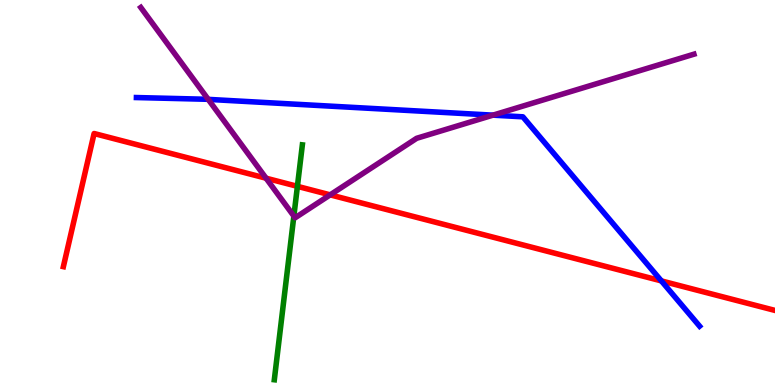[{'lines': ['blue', 'red'], 'intersections': [{'x': 8.53, 'y': 2.7}]}, {'lines': ['green', 'red'], 'intersections': [{'x': 3.84, 'y': 5.16}]}, {'lines': ['purple', 'red'], 'intersections': [{'x': 3.43, 'y': 5.37}, {'x': 4.26, 'y': 4.94}]}, {'lines': ['blue', 'green'], 'intersections': []}, {'lines': ['blue', 'purple'], 'intersections': [{'x': 2.69, 'y': 7.42}, {'x': 6.36, 'y': 7.01}]}, {'lines': ['green', 'purple'], 'intersections': [{'x': 3.79, 'y': 4.39}]}]